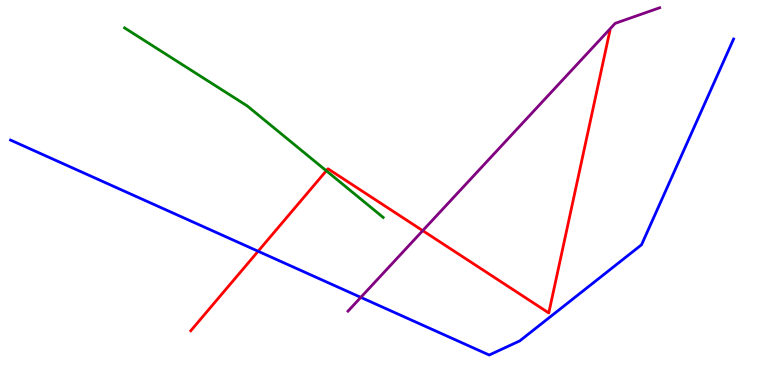[{'lines': ['blue', 'red'], 'intersections': [{'x': 3.33, 'y': 3.47}]}, {'lines': ['green', 'red'], 'intersections': [{'x': 4.21, 'y': 5.56}]}, {'lines': ['purple', 'red'], 'intersections': [{'x': 5.45, 'y': 4.01}]}, {'lines': ['blue', 'green'], 'intersections': []}, {'lines': ['blue', 'purple'], 'intersections': [{'x': 4.66, 'y': 2.28}]}, {'lines': ['green', 'purple'], 'intersections': []}]